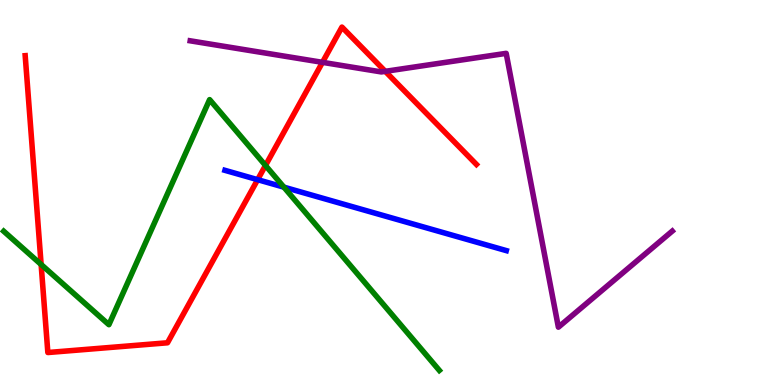[{'lines': ['blue', 'red'], 'intersections': [{'x': 3.32, 'y': 5.33}]}, {'lines': ['green', 'red'], 'intersections': [{'x': 0.531, 'y': 3.13}, {'x': 3.43, 'y': 5.7}]}, {'lines': ['purple', 'red'], 'intersections': [{'x': 4.16, 'y': 8.38}, {'x': 4.97, 'y': 8.15}]}, {'lines': ['blue', 'green'], 'intersections': [{'x': 3.66, 'y': 5.14}]}, {'lines': ['blue', 'purple'], 'intersections': []}, {'lines': ['green', 'purple'], 'intersections': []}]